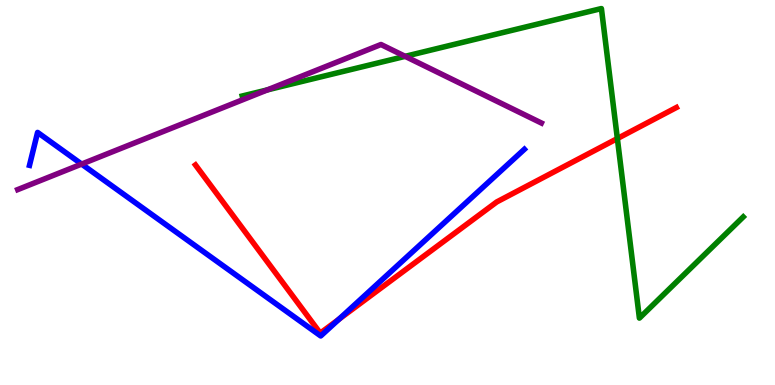[{'lines': ['blue', 'red'], 'intersections': [{'x': 4.37, 'y': 1.71}]}, {'lines': ['green', 'red'], 'intersections': [{'x': 7.97, 'y': 6.4}]}, {'lines': ['purple', 'red'], 'intersections': []}, {'lines': ['blue', 'green'], 'intersections': []}, {'lines': ['blue', 'purple'], 'intersections': [{'x': 1.05, 'y': 5.74}]}, {'lines': ['green', 'purple'], 'intersections': [{'x': 3.45, 'y': 7.67}, {'x': 5.23, 'y': 8.54}]}]